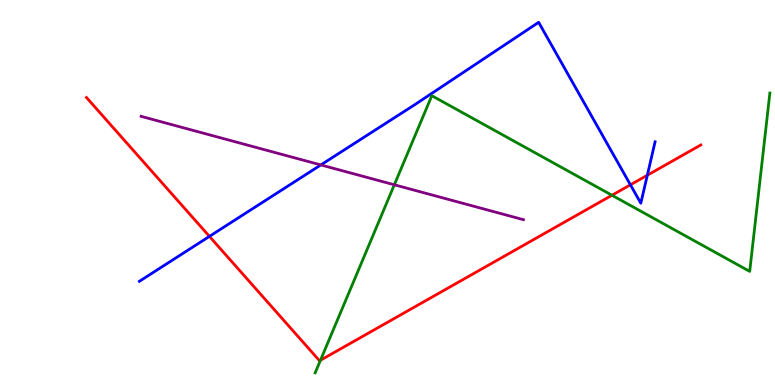[{'lines': ['blue', 'red'], 'intersections': [{'x': 2.7, 'y': 3.86}, {'x': 8.13, 'y': 5.2}, {'x': 8.35, 'y': 5.45}]}, {'lines': ['green', 'red'], 'intersections': [{'x': 4.14, 'y': 0.643}, {'x': 7.9, 'y': 4.93}]}, {'lines': ['purple', 'red'], 'intersections': []}, {'lines': ['blue', 'green'], 'intersections': []}, {'lines': ['blue', 'purple'], 'intersections': [{'x': 4.14, 'y': 5.72}]}, {'lines': ['green', 'purple'], 'intersections': [{'x': 5.09, 'y': 5.2}]}]